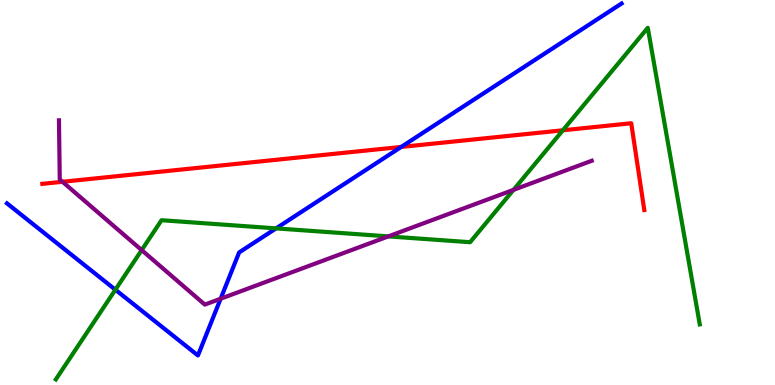[{'lines': ['blue', 'red'], 'intersections': [{'x': 5.18, 'y': 6.18}]}, {'lines': ['green', 'red'], 'intersections': [{'x': 7.26, 'y': 6.62}]}, {'lines': ['purple', 'red'], 'intersections': [{'x': 0.806, 'y': 5.28}]}, {'lines': ['blue', 'green'], 'intersections': [{'x': 1.49, 'y': 2.47}, {'x': 3.56, 'y': 4.07}]}, {'lines': ['blue', 'purple'], 'intersections': [{'x': 2.85, 'y': 2.24}]}, {'lines': ['green', 'purple'], 'intersections': [{'x': 1.83, 'y': 3.5}, {'x': 5.01, 'y': 3.86}, {'x': 6.63, 'y': 5.07}]}]